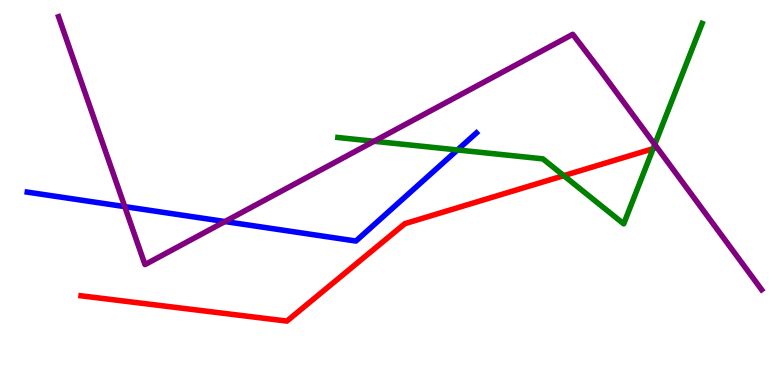[{'lines': ['blue', 'red'], 'intersections': []}, {'lines': ['green', 'red'], 'intersections': [{'x': 7.27, 'y': 5.44}, {'x': 8.43, 'y': 6.14}]}, {'lines': ['purple', 'red'], 'intersections': []}, {'lines': ['blue', 'green'], 'intersections': [{'x': 5.9, 'y': 6.11}]}, {'lines': ['blue', 'purple'], 'intersections': [{'x': 1.61, 'y': 4.63}, {'x': 2.9, 'y': 4.25}]}, {'lines': ['green', 'purple'], 'intersections': [{'x': 4.83, 'y': 6.33}, {'x': 8.45, 'y': 6.25}]}]